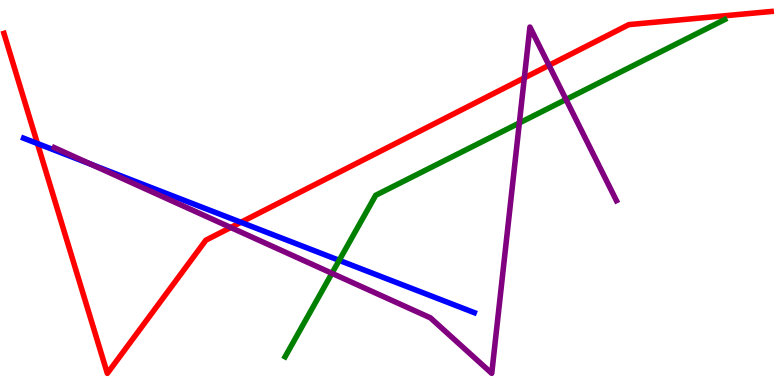[{'lines': ['blue', 'red'], 'intersections': [{'x': 0.483, 'y': 6.27}, {'x': 3.11, 'y': 4.23}]}, {'lines': ['green', 'red'], 'intersections': []}, {'lines': ['purple', 'red'], 'intersections': [{'x': 2.98, 'y': 4.09}, {'x': 6.77, 'y': 7.98}, {'x': 7.08, 'y': 8.3}]}, {'lines': ['blue', 'green'], 'intersections': [{'x': 4.38, 'y': 3.24}]}, {'lines': ['blue', 'purple'], 'intersections': [{'x': 1.18, 'y': 5.73}]}, {'lines': ['green', 'purple'], 'intersections': [{'x': 4.28, 'y': 2.9}, {'x': 6.7, 'y': 6.81}, {'x': 7.3, 'y': 7.42}]}]